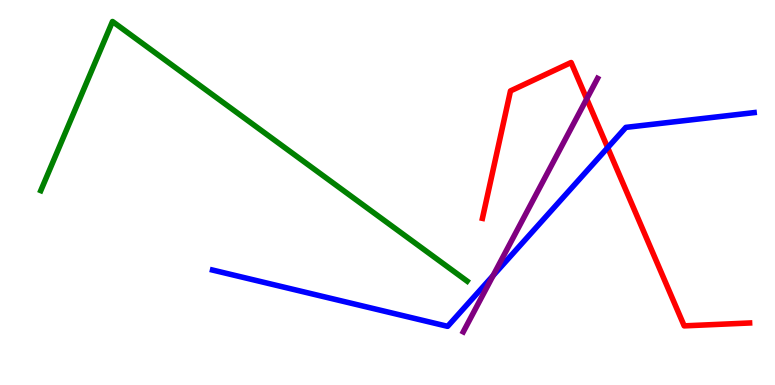[{'lines': ['blue', 'red'], 'intersections': [{'x': 7.84, 'y': 6.16}]}, {'lines': ['green', 'red'], 'intersections': []}, {'lines': ['purple', 'red'], 'intersections': [{'x': 7.57, 'y': 7.43}]}, {'lines': ['blue', 'green'], 'intersections': []}, {'lines': ['blue', 'purple'], 'intersections': [{'x': 6.36, 'y': 2.84}]}, {'lines': ['green', 'purple'], 'intersections': []}]